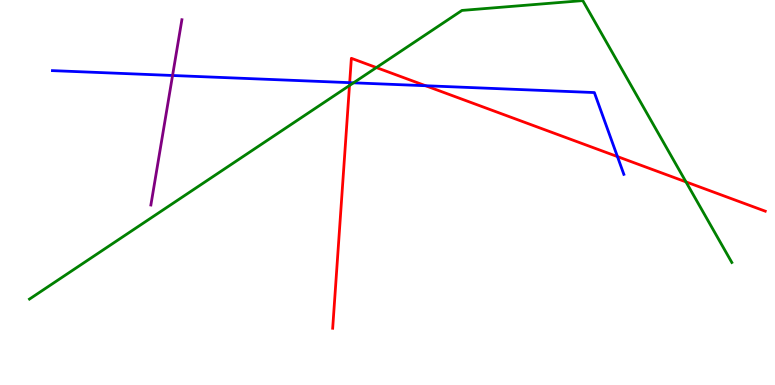[{'lines': ['blue', 'red'], 'intersections': [{'x': 4.51, 'y': 7.85}, {'x': 5.49, 'y': 7.77}, {'x': 7.97, 'y': 5.93}]}, {'lines': ['green', 'red'], 'intersections': [{'x': 4.51, 'y': 7.78}, {'x': 4.86, 'y': 8.25}, {'x': 8.85, 'y': 5.28}]}, {'lines': ['purple', 'red'], 'intersections': []}, {'lines': ['blue', 'green'], 'intersections': [{'x': 4.56, 'y': 7.85}]}, {'lines': ['blue', 'purple'], 'intersections': [{'x': 2.23, 'y': 8.04}]}, {'lines': ['green', 'purple'], 'intersections': []}]